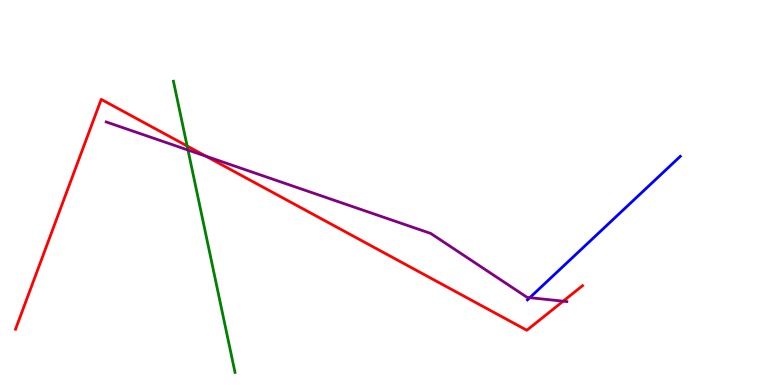[{'lines': ['blue', 'red'], 'intersections': []}, {'lines': ['green', 'red'], 'intersections': [{'x': 2.41, 'y': 6.21}]}, {'lines': ['purple', 'red'], 'intersections': [{'x': 2.66, 'y': 5.94}, {'x': 7.27, 'y': 2.18}]}, {'lines': ['blue', 'green'], 'intersections': []}, {'lines': ['blue', 'purple'], 'intersections': [{'x': 6.84, 'y': 2.27}]}, {'lines': ['green', 'purple'], 'intersections': [{'x': 2.43, 'y': 6.1}]}]